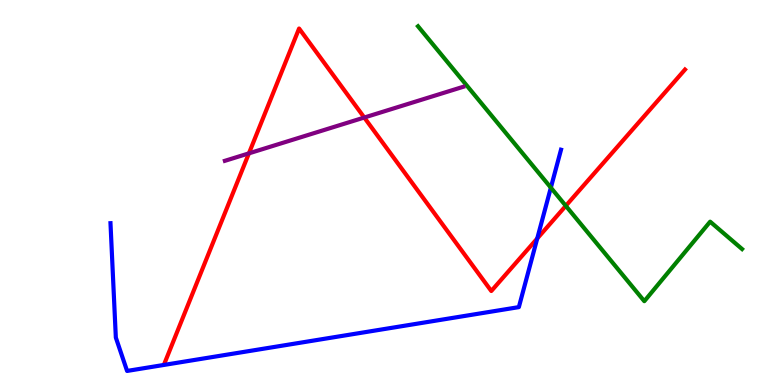[{'lines': ['blue', 'red'], 'intersections': [{'x': 6.93, 'y': 3.81}]}, {'lines': ['green', 'red'], 'intersections': [{'x': 7.3, 'y': 4.65}]}, {'lines': ['purple', 'red'], 'intersections': [{'x': 3.21, 'y': 6.02}, {'x': 4.7, 'y': 6.95}]}, {'lines': ['blue', 'green'], 'intersections': [{'x': 7.11, 'y': 5.13}]}, {'lines': ['blue', 'purple'], 'intersections': []}, {'lines': ['green', 'purple'], 'intersections': []}]